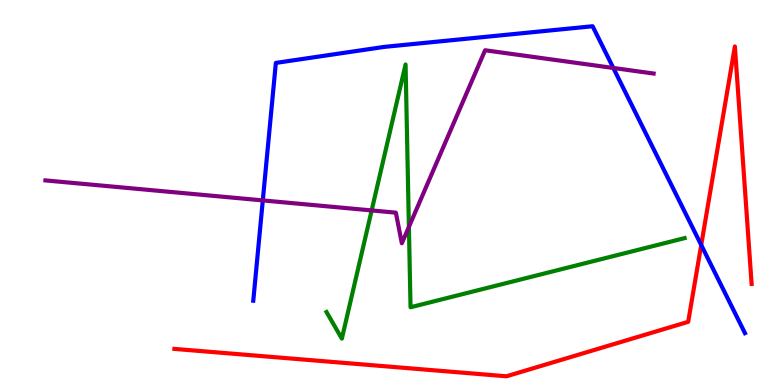[{'lines': ['blue', 'red'], 'intersections': [{'x': 9.05, 'y': 3.64}]}, {'lines': ['green', 'red'], 'intersections': []}, {'lines': ['purple', 'red'], 'intersections': []}, {'lines': ['blue', 'green'], 'intersections': []}, {'lines': ['blue', 'purple'], 'intersections': [{'x': 3.39, 'y': 4.79}, {'x': 7.91, 'y': 8.23}]}, {'lines': ['green', 'purple'], 'intersections': [{'x': 4.8, 'y': 4.53}, {'x': 5.28, 'y': 4.11}]}]